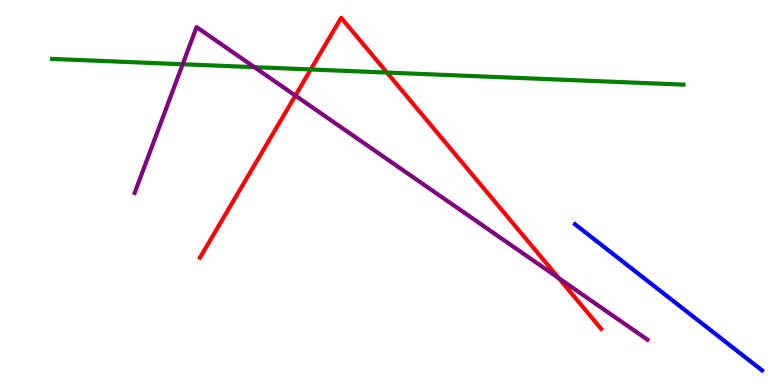[{'lines': ['blue', 'red'], 'intersections': []}, {'lines': ['green', 'red'], 'intersections': [{'x': 4.01, 'y': 8.2}, {'x': 4.99, 'y': 8.12}]}, {'lines': ['purple', 'red'], 'intersections': [{'x': 3.81, 'y': 7.52}, {'x': 7.21, 'y': 2.77}]}, {'lines': ['blue', 'green'], 'intersections': []}, {'lines': ['blue', 'purple'], 'intersections': []}, {'lines': ['green', 'purple'], 'intersections': [{'x': 2.36, 'y': 8.33}, {'x': 3.28, 'y': 8.26}]}]